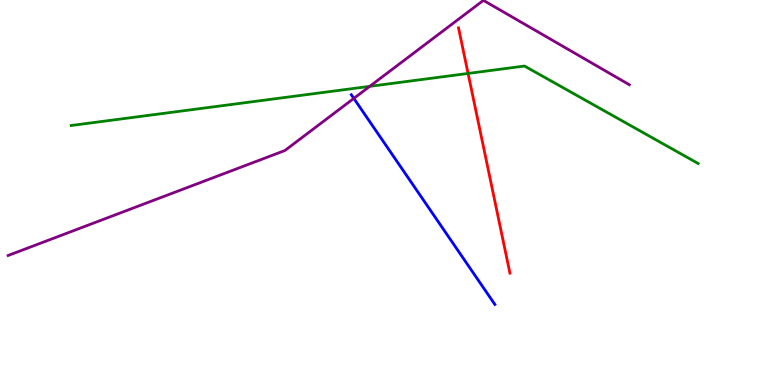[{'lines': ['blue', 'red'], 'intersections': []}, {'lines': ['green', 'red'], 'intersections': [{'x': 6.04, 'y': 8.09}]}, {'lines': ['purple', 'red'], 'intersections': []}, {'lines': ['blue', 'green'], 'intersections': []}, {'lines': ['blue', 'purple'], 'intersections': [{'x': 4.57, 'y': 7.44}]}, {'lines': ['green', 'purple'], 'intersections': [{'x': 4.77, 'y': 7.76}]}]